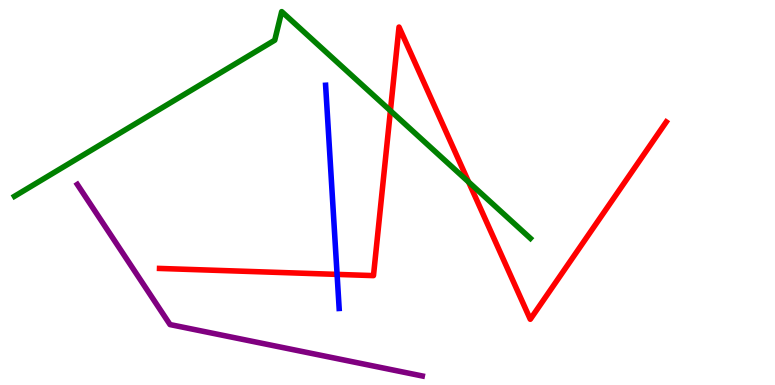[{'lines': ['blue', 'red'], 'intersections': [{'x': 4.35, 'y': 2.87}]}, {'lines': ['green', 'red'], 'intersections': [{'x': 5.04, 'y': 7.12}, {'x': 6.05, 'y': 5.27}]}, {'lines': ['purple', 'red'], 'intersections': []}, {'lines': ['blue', 'green'], 'intersections': []}, {'lines': ['blue', 'purple'], 'intersections': []}, {'lines': ['green', 'purple'], 'intersections': []}]